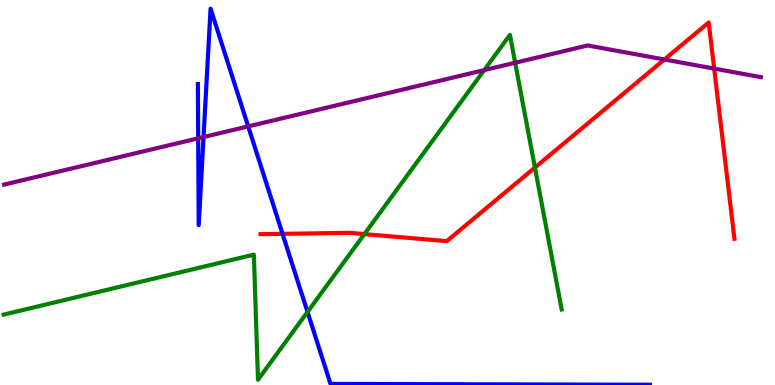[{'lines': ['blue', 'red'], 'intersections': [{'x': 3.65, 'y': 3.93}]}, {'lines': ['green', 'red'], 'intersections': [{'x': 4.7, 'y': 3.92}, {'x': 6.9, 'y': 5.65}]}, {'lines': ['purple', 'red'], 'intersections': [{'x': 8.57, 'y': 8.45}, {'x': 9.22, 'y': 8.22}]}, {'lines': ['blue', 'green'], 'intersections': [{'x': 3.97, 'y': 1.9}]}, {'lines': ['blue', 'purple'], 'intersections': [{'x': 2.56, 'y': 6.41}, {'x': 2.63, 'y': 6.44}, {'x': 3.2, 'y': 6.72}]}, {'lines': ['green', 'purple'], 'intersections': [{'x': 6.25, 'y': 8.18}, {'x': 6.65, 'y': 8.37}]}]